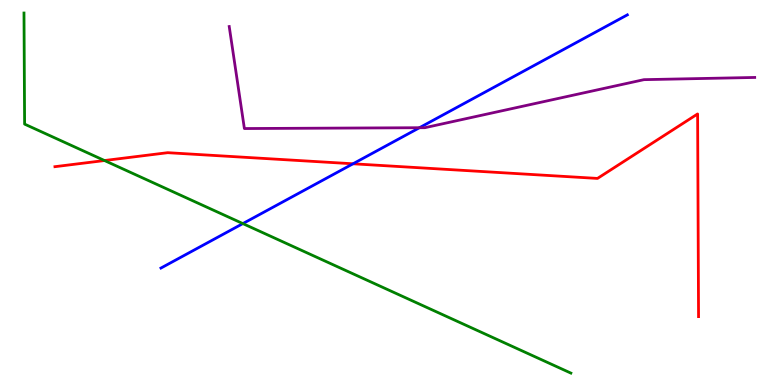[{'lines': ['blue', 'red'], 'intersections': [{'x': 4.56, 'y': 5.75}]}, {'lines': ['green', 'red'], 'intersections': [{'x': 1.35, 'y': 5.83}]}, {'lines': ['purple', 'red'], 'intersections': []}, {'lines': ['blue', 'green'], 'intersections': [{'x': 3.13, 'y': 4.19}]}, {'lines': ['blue', 'purple'], 'intersections': [{'x': 5.41, 'y': 6.68}]}, {'lines': ['green', 'purple'], 'intersections': []}]